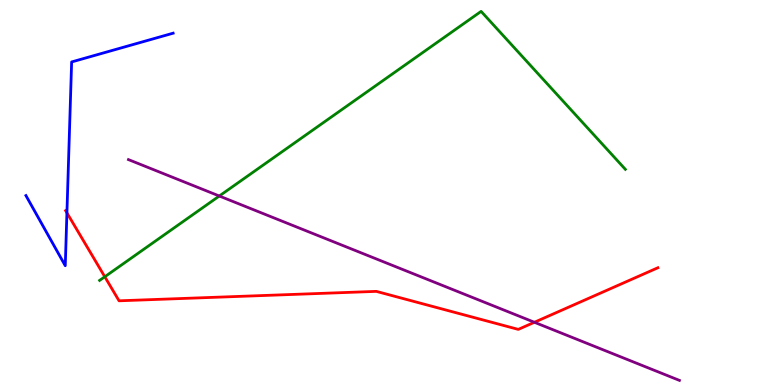[{'lines': ['blue', 'red'], 'intersections': [{'x': 0.863, 'y': 4.47}]}, {'lines': ['green', 'red'], 'intersections': [{'x': 1.35, 'y': 2.81}]}, {'lines': ['purple', 'red'], 'intersections': [{'x': 6.9, 'y': 1.63}]}, {'lines': ['blue', 'green'], 'intersections': []}, {'lines': ['blue', 'purple'], 'intersections': []}, {'lines': ['green', 'purple'], 'intersections': [{'x': 2.83, 'y': 4.91}]}]